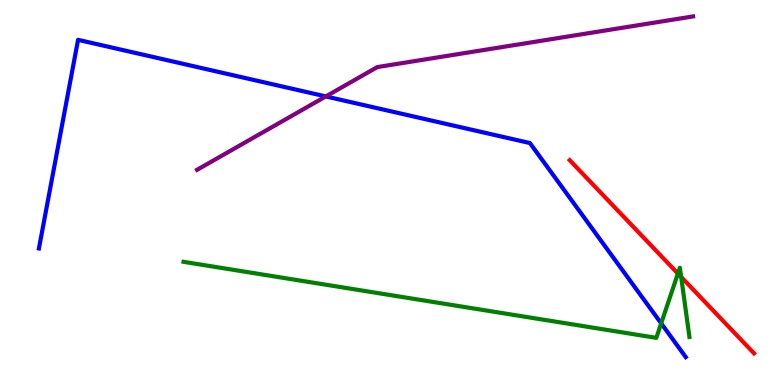[{'lines': ['blue', 'red'], 'intersections': []}, {'lines': ['green', 'red'], 'intersections': [{'x': 8.75, 'y': 2.89}, {'x': 8.79, 'y': 2.81}]}, {'lines': ['purple', 'red'], 'intersections': []}, {'lines': ['blue', 'green'], 'intersections': [{'x': 8.53, 'y': 1.6}]}, {'lines': ['blue', 'purple'], 'intersections': [{'x': 4.2, 'y': 7.5}]}, {'lines': ['green', 'purple'], 'intersections': []}]